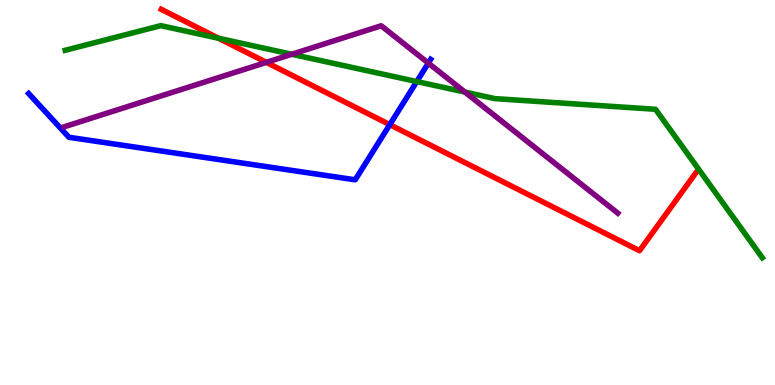[{'lines': ['blue', 'red'], 'intersections': [{'x': 5.03, 'y': 6.76}]}, {'lines': ['green', 'red'], 'intersections': [{'x': 2.82, 'y': 9.01}]}, {'lines': ['purple', 'red'], 'intersections': [{'x': 3.44, 'y': 8.38}]}, {'lines': ['blue', 'green'], 'intersections': [{'x': 5.38, 'y': 7.88}]}, {'lines': ['blue', 'purple'], 'intersections': [{'x': 5.53, 'y': 8.36}]}, {'lines': ['green', 'purple'], 'intersections': [{'x': 3.77, 'y': 8.59}, {'x': 6.0, 'y': 7.61}]}]